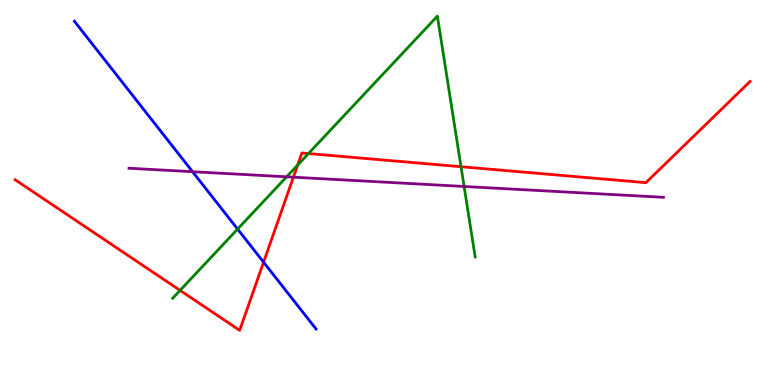[{'lines': ['blue', 'red'], 'intersections': [{'x': 3.4, 'y': 3.19}]}, {'lines': ['green', 'red'], 'intersections': [{'x': 2.32, 'y': 2.46}, {'x': 3.84, 'y': 5.71}, {'x': 3.98, 'y': 6.01}, {'x': 5.95, 'y': 5.67}]}, {'lines': ['purple', 'red'], 'intersections': [{'x': 3.79, 'y': 5.4}]}, {'lines': ['blue', 'green'], 'intersections': [{'x': 3.07, 'y': 4.05}]}, {'lines': ['blue', 'purple'], 'intersections': [{'x': 2.48, 'y': 5.54}]}, {'lines': ['green', 'purple'], 'intersections': [{'x': 3.7, 'y': 5.41}, {'x': 5.99, 'y': 5.16}]}]